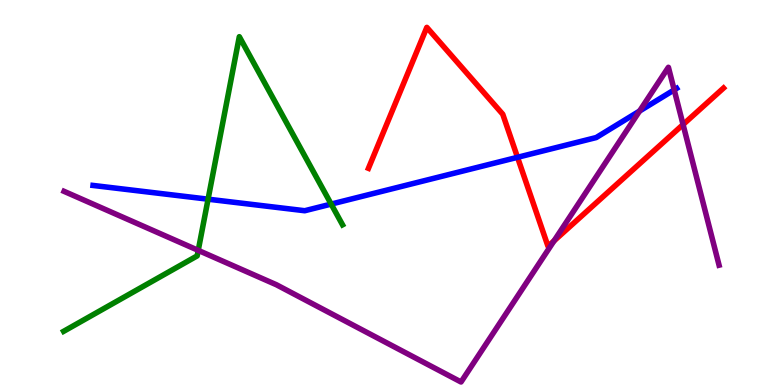[{'lines': ['blue', 'red'], 'intersections': [{'x': 6.68, 'y': 5.91}]}, {'lines': ['green', 'red'], 'intersections': []}, {'lines': ['purple', 'red'], 'intersections': [{'x': 7.15, 'y': 3.74}, {'x': 8.81, 'y': 6.77}]}, {'lines': ['blue', 'green'], 'intersections': [{'x': 2.68, 'y': 4.83}, {'x': 4.27, 'y': 4.7}]}, {'lines': ['blue', 'purple'], 'intersections': [{'x': 8.25, 'y': 7.12}, {'x': 8.7, 'y': 7.67}]}, {'lines': ['green', 'purple'], 'intersections': [{'x': 2.56, 'y': 3.5}]}]